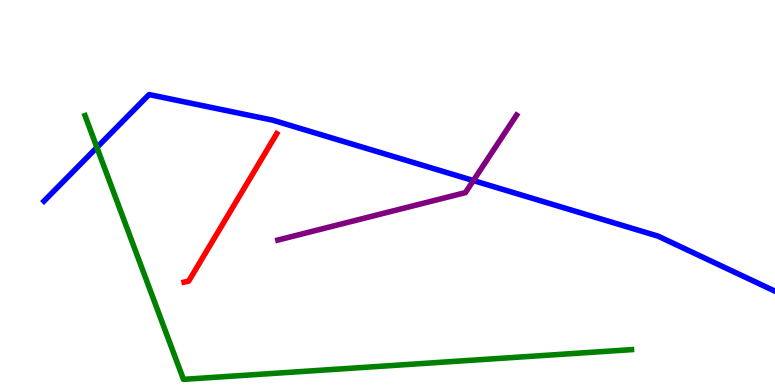[{'lines': ['blue', 'red'], 'intersections': []}, {'lines': ['green', 'red'], 'intersections': []}, {'lines': ['purple', 'red'], 'intersections': []}, {'lines': ['blue', 'green'], 'intersections': [{'x': 1.25, 'y': 6.17}]}, {'lines': ['blue', 'purple'], 'intersections': [{'x': 6.11, 'y': 5.31}]}, {'lines': ['green', 'purple'], 'intersections': []}]